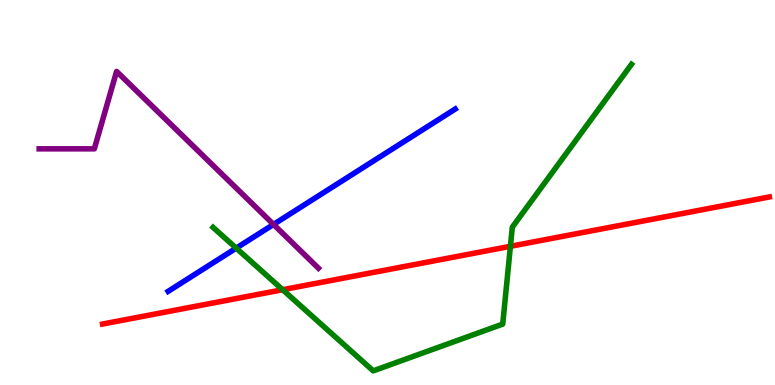[{'lines': ['blue', 'red'], 'intersections': []}, {'lines': ['green', 'red'], 'intersections': [{'x': 3.65, 'y': 2.47}, {'x': 6.59, 'y': 3.6}]}, {'lines': ['purple', 'red'], 'intersections': []}, {'lines': ['blue', 'green'], 'intersections': [{'x': 3.05, 'y': 3.56}]}, {'lines': ['blue', 'purple'], 'intersections': [{'x': 3.53, 'y': 4.17}]}, {'lines': ['green', 'purple'], 'intersections': []}]